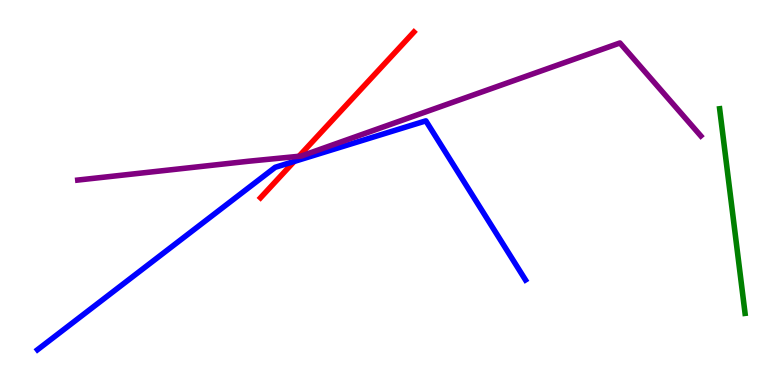[{'lines': ['blue', 'red'], 'intersections': [{'x': 3.8, 'y': 5.81}]}, {'lines': ['green', 'red'], 'intersections': []}, {'lines': ['purple', 'red'], 'intersections': [{'x': 3.86, 'y': 5.94}]}, {'lines': ['blue', 'green'], 'intersections': []}, {'lines': ['blue', 'purple'], 'intersections': []}, {'lines': ['green', 'purple'], 'intersections': []}]